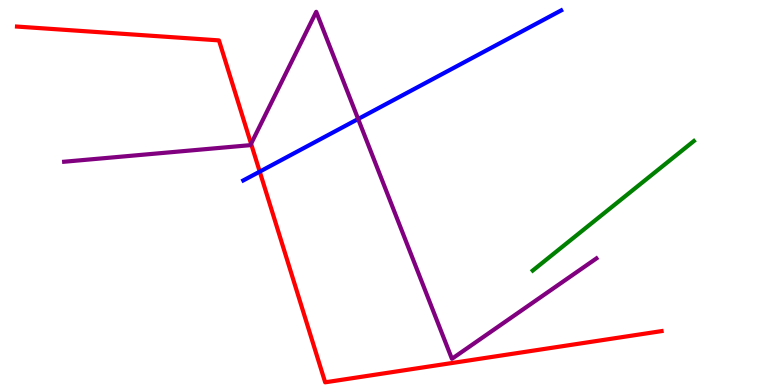[{'lines': ['blue', 'red'], 'intersections': [{'x': 3.35, 'y': 5.54}]}, {'lines': ['green', 'red'], 'intersections': []}, {'lines': ['purple', 'red'], 'intersections': [{'x': 3.24, 'y': 6.27}]}, {'lines': ['blue', 'green'], 'intersections': []}, {'lines': ['blue', 'purple'], 'intersections': [{'x': 4.62, 'y': 6.91}]}, {'lines': ['green', 'purple'], 'intersections': []}]